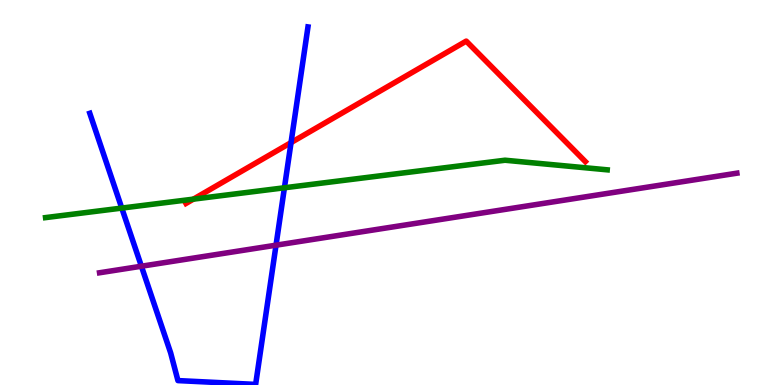[{'lines': ['blue', 'red'], 'intersections': [{'x': 3.76, 'y': 6.3}]}, {'lines': ['green', 'red'], 'intersections': [{'x': 2.5, 'y': 4.83}]}, {'lines': ['purple', 'red'], 'intersections': []}, {'lines': ['blue', 'green'], 'intersections': [{'x': 1.57, 'y': 4.6}, {'x': 3.67, 'y': 5.12}]}, {'lines': ['blue', 'purple'], 'intersections': [{'x': 1.82, 'y': 3.09}, {'x': 3.56, 'y': 3.63}]}, {'lines': ['green', 'purple'], 'intersections': []}]